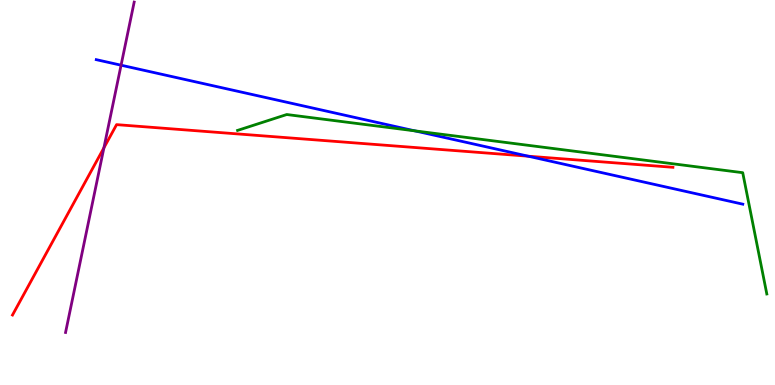[{'lines': ['blue', 'red'], 'intersections': [{'x': 6.82, 'y': 5.94}]}, {'lines': ['green', 'red'], 'intersections': []}, {'lines': ['purple', 'red'], 'intersections': [{'x': 1.34, 'y': 6.16}]}, {'lines': ['blue', 'green'], 'intersections': [{'x': 5.35, 'y': 6.6}]}, {'lines': ['blue', 'purple'], 'intersections': [{'x': 1.56, 'y': 8.31}]}, {'lines': ['green', 'purple'], 'intersections': []}]